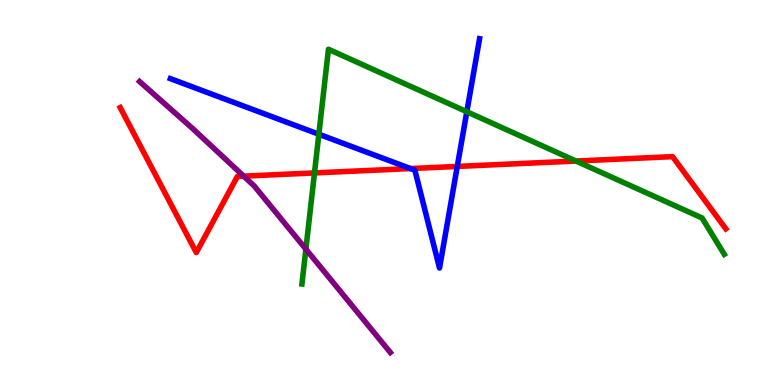[{'lines': ['blue', 'red'], 'intersections': [{'x': 5.3, 'y': 5.62}, {'x': 5.9, 'y': 5.68}]}, {'lines': ['green', 'red'], 'intersections': [{'x': 4.06, 'y': 5.51}, {'x': 7.43, 'y': 5.82}]}, {'lines': ['purple', 'red'], 'intersections': [{'x': 3.14, 'y': 5.42}]}, {'lines': ['blue', 'green'], 'intersections': [{'x': 4.11, 'y': 6.51}, {'x': 6.02, 'y': 7.1}]}, {'lines': ['blue', 'purple'], 'intersections': []}, {'lines': ['green', 'purple'], 'intersections': [{'x': 3.95, 'y': 3.53}]}]